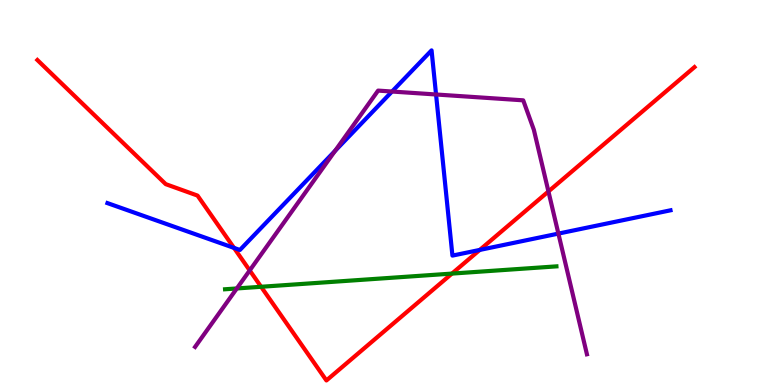[{'lines': ['blue', 'red'], 'intersections': [{'x': 3.02, 'y': 3.56}, {'x': 6.19, 'y': 3.51}]}, {'lines': ['green', 'red'], 'intersections': [{'x': 3.37, 'y': 2.55}, {'x': 5.83, 'y': 2.89}]}, {'lines': ['purple', 'red'], 'intersections': [{'x': 3.22, 'y': 2.98}, {'x': 7.08, 'y': 5.03}]}, {'lines': ['blue', 'green'], 'intersections': []}, {'lines': ['blue', 'purple'], 'intersections': [{'x': 4.32, 'y': 6.08}, {'x': 5.06, 'y': 7.62}, {'x': 5.63, 'y': 7.55}, {'x': 7.21, 'y': 3.93}]}, {'lines': ['green', 'purple'], 'intersections': [{'x': 3.06, 'y': 2.51}]}]